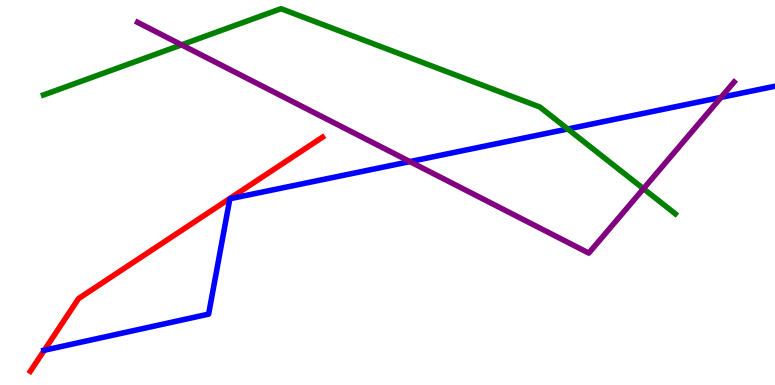[{'lines': ['blue', 'red'], 'intersections': [{'x': 0.572, 'y': 0.903}]}, {'lines': ['green', 'red'], 'intersections': []}, {'lines': ['purple', 'red'], 'intersections': []}, {'lines': ['blue', 'green'], 'intersections': [{'x': 7.33, 'y': 6.65}]}, {'lines': ['blue', 'purple'], 'intersections': [{'x': 5.29, 'y': 5.8}, {'x': 9.3, 'y': 7.47}]}, {'lines': ['green', 'purple'], 'intersections': [{'x': 2.34, 'y': 8.84}, {'x': 8.3, 'y': 5.1}]}]